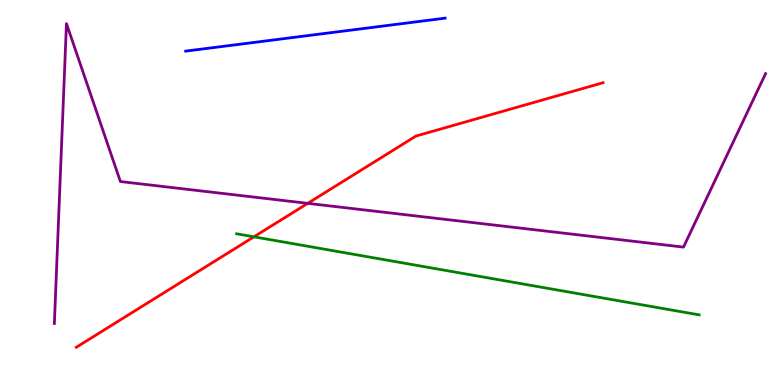[{'lines': ['blue', 'red'], 'intersections': []}, {'lines': ['green', 'red'], 'intersections': [{'x': 3.28, 'y': 3.85}]}, {'lines': ['purple', 'red'], 'intersections': [{'x': 3.97, 'y': 4.72}]}, {'lines': ['blue', 'green'], 'intersections': []}, {'lines': ['blue', 'purple'], 'intersections': []}, {'lines': ['green', 'purple'], 'intersections': []}]